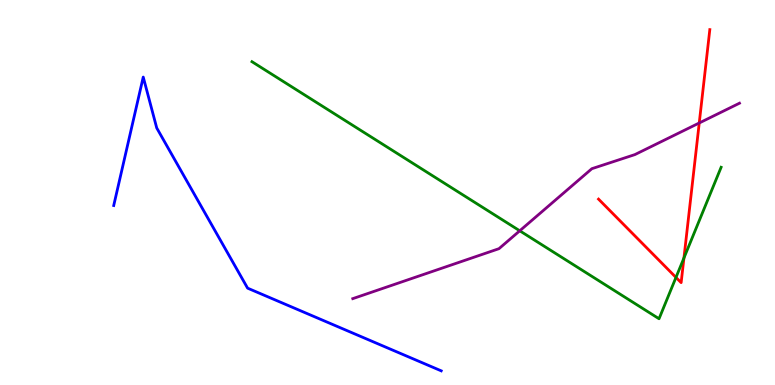[{'lines': ['blue', 'red'], 'intersections': []}, {'lines': ['green', 'red'], 'intersections': [{'x': 8.72, 'y': 2.79}, {'x': 8.83, 'y': 3.3}]}, {'lines': ['purple', 'red'], 'intersections': [{'x': 9.02, 'y': 6.81}]}, {'lines': ['blue', 'green'], 'intersections': []}, {'lines': ['blue', 'purple'], 'intersections': []}, {'lines': ['green', 'purple'], 'intersections': [{'x': 6.71, 'y': 4.01}]}]